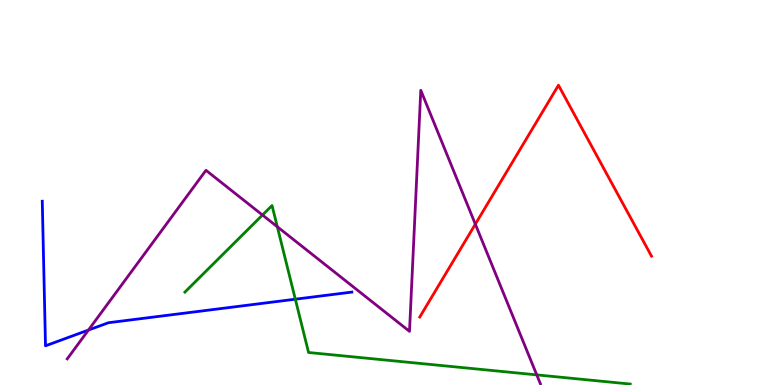[{'lines': ['blue', 'red'], 'intersections': []}, {'lines': ['green', 'red'], 'intersections': []}, {'lines': ['purple', 'red'], 'intersections': [{'x': 6.13, 'y': 4.18}]}, {'lines': ['blue', 'green'], 'intersections': [{'x': 3.81, 'y': 2.23}]}, {'lines': ['blue', 'purple'], 'intersections': [{'x': 1.14, 'y': 1.43}]}, {'lines': ['green', 'purple'], 'intersections': [{'x': 3.39, 'y': 4.42}, {'x': 3.58, 'y': 4.11}, {'x': 6.93, 'y': 0.263}]}]